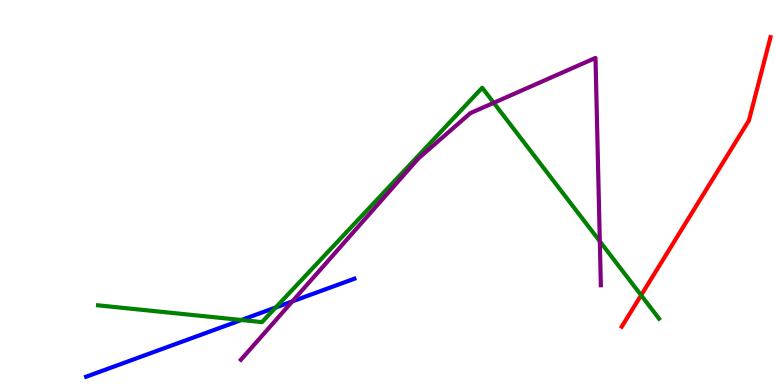[{'lines': ['blue', 'red'], 'intersections': []}, {'lines': ['green', 'red'], 'intersections': [{'x': 8.27, 'y': 2.33}]}, {'lines': ['purple', 'red'], 'intersections': []}, {'lines': ['blue', 'green'], 'intersections': [{'x': 3.11, 'y': 1.69}, {'x': 3.56, 'y': 2.01}]}, {'lines': ['blue', 'purple'], 'intersections': [{'x': 3.77, 'y': 2.17}]}, {'lines': ['green', 'purple'], 'intersections': [{'x': 6.37, 'y': 7.33}, {'x': 7.74, 'y': 3.73}]}]